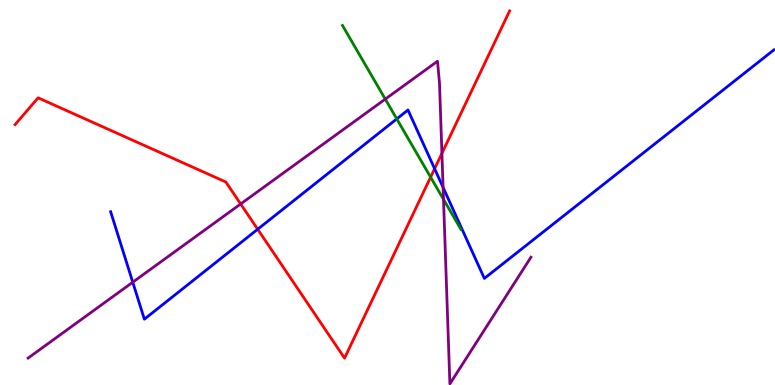[{'lines': ['blue', 'red'], 'intersections': [{'x': 3.33, 'y': 4.05}, {'x': 5.61, 'y': 5.62}]}, {'lines': ['green', 'red'], 'intersections': [{'x': 5.56, 'y': 5.4}]}, {'lines': ['purple', 'red'], 'intersections': [{'x': 3.11, 'y': 4.7}, {'x': 5.7, 'y': 6.02}]}, {'lines': ['blue', 'green'], 'intersections': [{'x': 5.12, 'y': 6.91}]}, {'lines': ['blue', 'purple'], 'intersections': [{'x': 1.71, 'y': 2.67}, {'x': 5.72, 'y': 5.13}]}, {'lines': ['green', 'purple'], 'intersections': [{'x': 4.97, 'y': 7.43}, {'x': 5.72, 'y': 4.82}]}]